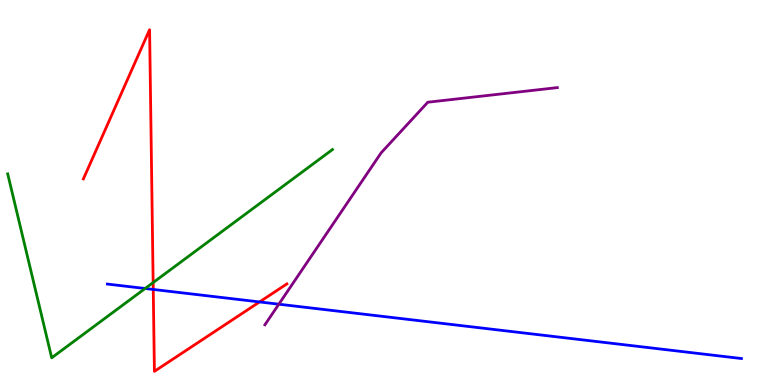[{'lines': ['blue', 'red'], 'intersections': [{'x': 1.98, 'y': 2.48}, {'x': 3.35, 'y': 2.16}]}, {'lines': ['green', 'red'], 'intersections': [{'x': 1.98, 'y': 2.66}]}, {'lines': ['purple', 'red'], 'intersections': []}, {'lines': ['blue', 'green'], 'intersections': [{'x': 1.87, 'y': 2.51}]}, {'lines': ['blue', 'purple'], 'intersections': [{'x': 3.6, 'y': 2.1}]}, {'lines': ['green', 'purple'], 'intersections': []}]